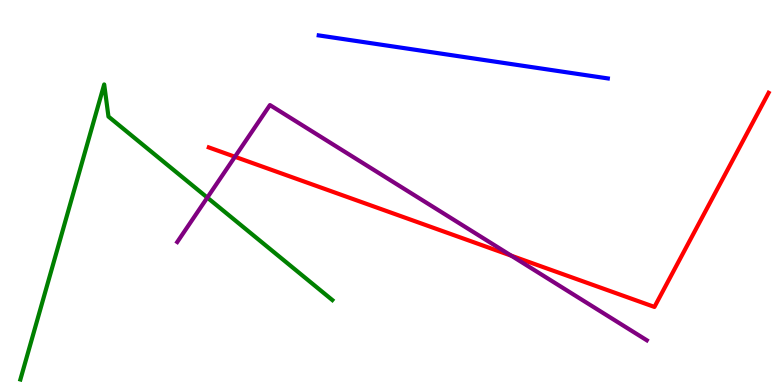[{'lines': ['blue', 'red'], 'intersections': []}, {'lines': ['green', 'red'], 'intersections': []}, {'lines': ['purple', 'red'], 'intersections': [{'x': 3.03, 'y': 5.93}, {'x': 6.6, 'y': 3.36}]}, {'lines': ['blue', 'green'], 'intersections': []}, {'lines': ['blue', 'purple'], 'intersections': []}, {'lines': ['green', 'purple'], 'intersections': [{'x': 2.68, 'y': 4.87}]}]